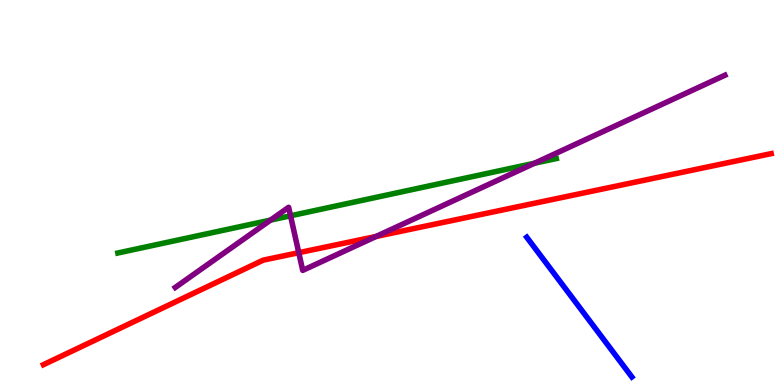[{'lines': ['blue', 'red'], 'intersections': []}, {'lines': ['green', 'red'], 'intersections': []}, {'lines': ['purple', 'red'], 'intersections': [{'x': 3.86, 'y': 3.44}, {'x': 4.85, 'y': 3.86}]}, {'lines': ['blue', 'green'], 'intersections': []}, {'lines': ['blue', 'purple'], 'intersections': []}, {'lines': ['green', 'purple'], 'intersections': [{'x': 3.49, 'y': 4.28}, {'x': 3.75, 'y': 4.4}, {'x': 6.9, 'y': 5.76}]}]